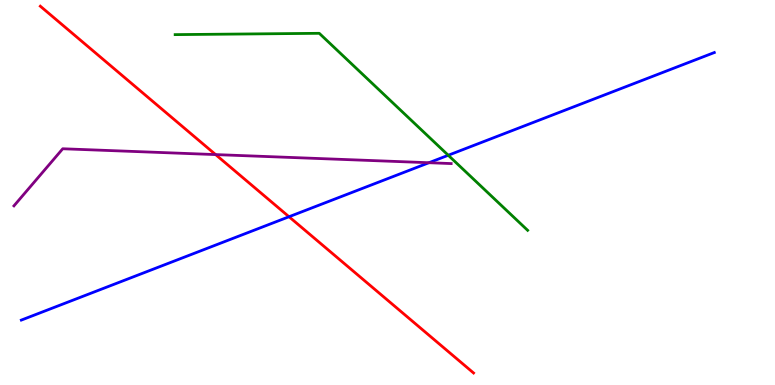[{'lines': ['blue', 'red'], 'intersections': [{'x': 3.73, 'y': 4.37}]}, {'lines': ['green', 'red'], 'intersections': []}, {'lines': ['purple', 'red'], 'intersections': [{'x': 2.78, 'y': 5.98}]}, {'lines': ['blue', 'green'], 'intersections': [{'x': 5.78, 'y': 5.97}]}, {'lines': ['blue', 'purple'], 'intersections': [{'x': 5.53, 'y': 5.77}]}, {'lines': ['green', 'purple'], 'intersections': []}]